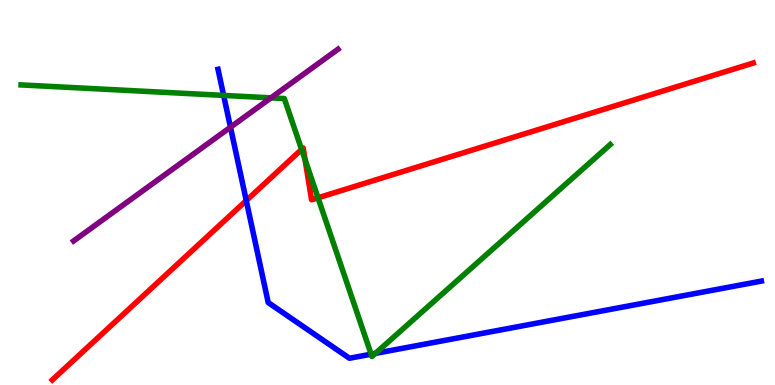[{'lines': ['blue', 'red'], 'intersections': [{'x': 3.18, 'y': 4.79}]}, {'lines': ['green', 'red'], 'intersections': [{'x': 3.89, 'y': 6.12}, {'x': 3.94, 'y': 5.85}, {'x': 4.1, 'y': 4.86}]}, {'lines': ['purple', 'red'], 'intersections': []}, {'lines': ['blue', 'green'], 'intersections': [{'x': 2.89, 'y': 7.52}, {'x': 4.79, 'y': 0.8}, {'x': 4.84, 'y': 0.821}]}, {'lines': ['blue', 'purple'], 'intersections': [{'x': 2.97, 'y': 6.7}]}, {'lines': ['green', 'purple'], 'intersections': [{'x': 3.5, 'y': 7.46}]}]